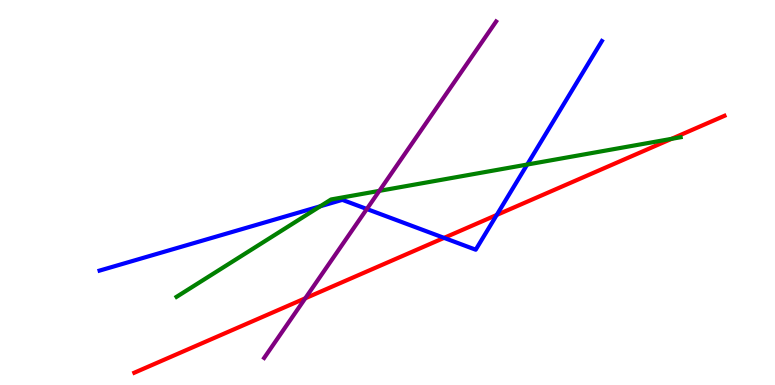[{'lines': ['blue', 'red'], 'intersections': [{'x': 5.73, 'y': 3.82}, {'x': 6.41, 'y': 4.42}]}, {'lines': ['green', 'red'], 'intersections': [{'x': 8.66, 'y': 6.39}]}, {'lines': ['purple', 'red'], 'intersections': [{'x': 3.94, 'y': 2.25}]}, {'lines': ['blue', 'green'], 'intersections': [{'x': 4.13, 'y': 4.64}, {'x': 6.8, 'y': 5.73}]}, {'lines': ['blue', 'purple'], 'intersections': [{'x': 4.73, 'y': 4.57}]}, {'lines': ['green', 'purple'], 'intersections': [{'x': 4.89, 'y': 5.04}]}]